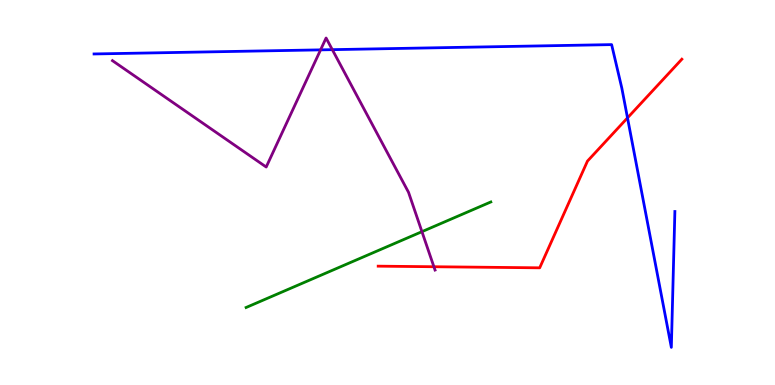[{'lines': ['blue', 'red'], 'intersections': [{'x': 8.1, 'y': 6.94}]}, {'lines': ['green', 'red'], 'intersections': []}, {'lines': ['purple', 'red'], 'intersections': [{'x': 5.6, 'y': 3.07}]}, {'lines': ['blue', 'green'], 'intersections': []}, {'lines': ['blue', 'purple'], 'intersections': [{'x': 4.14, 'y': 8.7}, {'x': 4.29, 'y': 8.71}]}, {'lines': ['green', 'purple'], 'intersections': [{'x': 5.44, 'y': 3.98}]}]